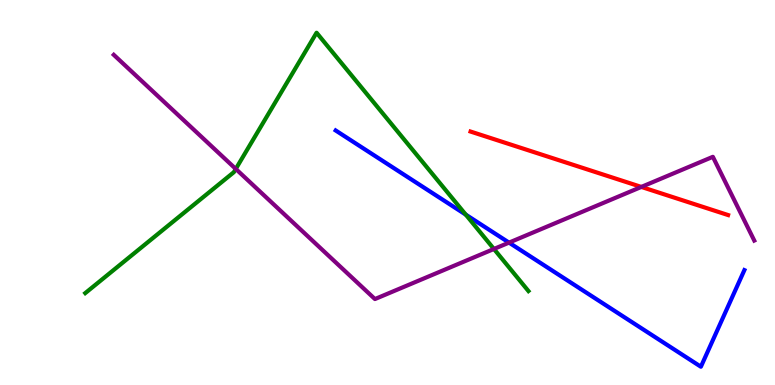[{'lines': ['blue', 'red'], 'intersections': []}, {'lines': ['green', 'red'], 'intersections': []}, {'lines': ['purple', 'red'], 'intersections': [{'x': 8.28, 'y': 5.14}]}, {'lines': ['blue', 'green'], 'intersections': [{'x': 6.01, 'y': 4.43}]}, {'lines': ['blue', 'purple'], 'intersections': [{'x': 6.57, 'y': 3.7}]}, {'lines': ['green', 'purple'], 'intersections': [{'x': 3.04, 'y': 5.61}, {'x': 6.37, 'y': 3.53}]}]